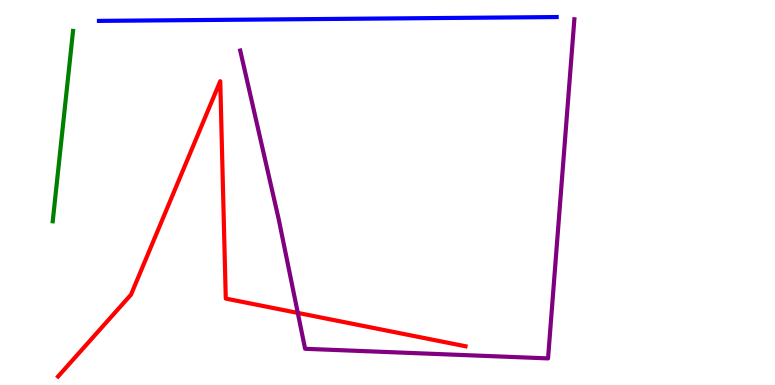[{'lines': ['blue', 'red'], 'intersections': []}, {'lines': ['green', 'red'], 'intersections': []}, {'lines': ['purple', 'red'], 'intersections': [{'x': 3.84, 'y': 1.87}]}, {'lines': ['blue', 'green'], 'intersections': []}, {'lines': ['blue', 'purple'], 'intersections': []}, {'lines': ['green', 'purple'], 'intersections': []}]